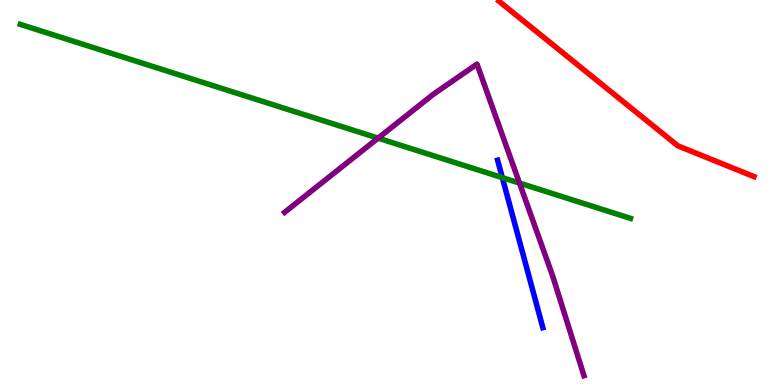[{'lines': ['blue', 'red'], 'intersections': []}, {'lines': ['green', 'red'], 'intersections': []}, {'lines': ['purple', 'red'], 'intersections': []}, {'lines': ['blue', 'green'], 'intersections': [{'x': 6.48, 'y': 5.39}]}, {'lines': ['blue', 'purple'], 'intersections': []}, {'lines': ['green', 'purple'], 'intersections': [{'x': 4.88, 'y': 6.41}, {'x': 6.7, 'y': 5.24}]}]